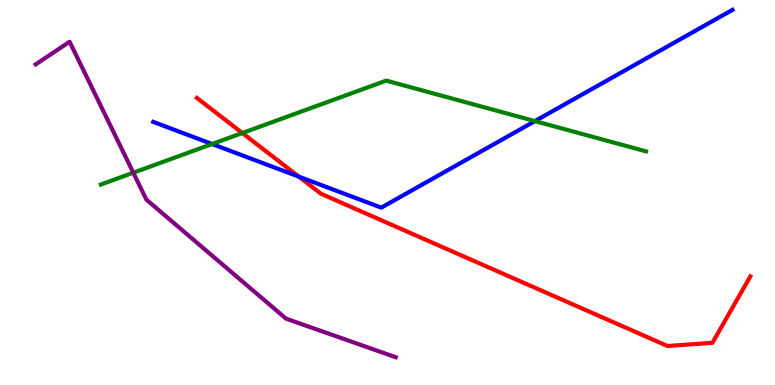[{'lines': ['blue', 'red'], 'intersections': [{'x': 3.86, 'y': 5.41}]}, {'lines': ['green', 'red'], 'intersections': [{'x': 3.13, 'y': 6.54}]}, {'lines': ['purple', 'red'], 'intersections': []}, {'lines': ['blue', 'green'], 'intersections': [{'x': 2.74, 'y': 6.26}, {'x': 6.9, 'y': 6.85}]}, {'lines': ['blue', 'purple'], 'intersections': []}, {'lines': ['green', 'purple'], 'intersections': [{'x': 1.72, 'y': 5.51}]}]